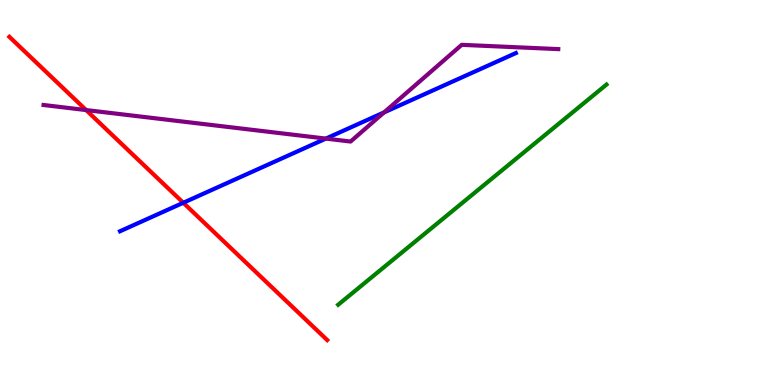[{'lines': ['blue', 'red'], 'intersections': [{'x': 2.37, 'y': 4.73}]}, {'lines': ['green', 'red'], 'intersections': []}, {'lines': ['purple', 'red'], 'intersections': [{'x': 1.11, 'y': 7.14}]}, {'lines': ['blue', 'green'], 'intersections': []}, {'lines': ['blue', 'purple'], 'intersections': [{'x': 4.2, 'y': 6.4}, {'x': 4.96, 'y': 7.08}]}, {'lines': ['green', 'purple'], 'intersections': []}]